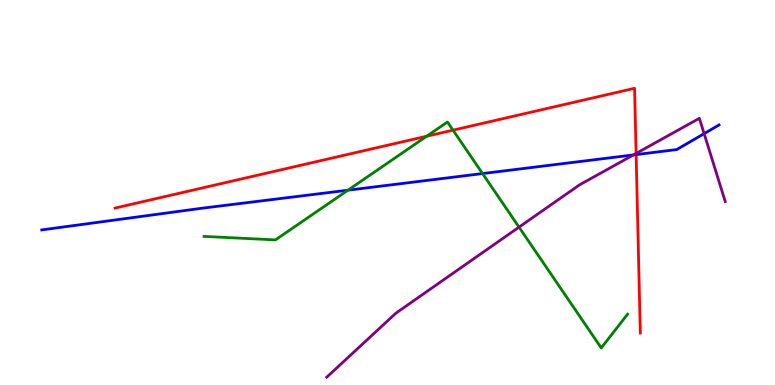[{'lines': ['blue', 'red'], 'intersections': [{'x': 8.21, 'y': 5.98}]}, {'lines': ['green', 'red'], 'intersections': [{'x': 5.51, 'y': 6.46}, {'x': 5.85, 'y': 6.62}]}, {'lines': ['purple', 'red'], 'intersections': [{'x': 8.21, 'y': 6.01}]}, {'lines': ['blue', 'green'], 'intersections': [{'x': 4.49, 'y': 5.06}, {'x': 6.23, 'y': 5.49}]}, {'lines': ['blue', 'purple'], 'intersections': [{'x': 8.17, 'y': 5.98}, {'x': 9.09, 'y': 6.53}]}, {'lines': ['green', 'purple'], 'intersections': [{'x': 6.7, 'y': 4.1}]}]